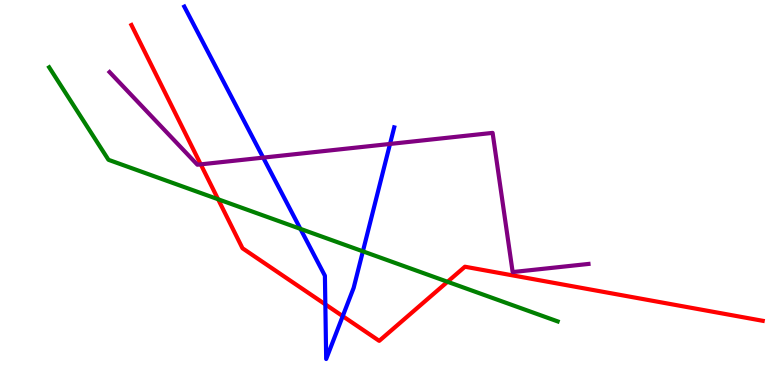[{'lines': ['blue', 'red'], 'intersections': [{'x': 4.2, 'y': 2.09}, {'x': 4.42, 'y': 1.79}]}, {'lines': ['green', 'red'], 'intersections': [{'x': 2.81, 'y': 4.82}, {'x': 5.77, 'y': 2.68}]}, {'lines': ['purple', 'red'], 'intersections': [{'x': 2.59, 'y': 5.73}]}, {'lines': ['blue', 'green'], 'intersections': [{'x': 3.88, 'y': 4.06}, {'x': 4.68, 'y': 3.47}]}, {'lines': ['blue', 'purple'], 'intersections': [{'x': 3.4, 'y': 5.91}, {'x': 5.03, 'y': 6.26}]}, {'lines': ['green', 'purple'], 'intersections': []}]